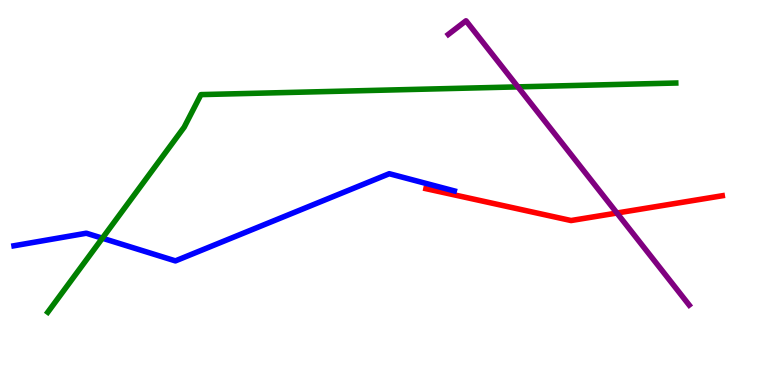[{'lines': ['blue', 'red'], 'intersections': []}, {'lines': ['green', 'red'], 'intersections': []}, {'lines': ['purple', 'red'], 'intersections': [{'x': 7.96, 'y': 4.47}]}, {'lines': ['blue', 'green'], 'intersections': [{'x': 1.32, 'y': 3.81}]}, {'lines': ['blue', 'purple'], 'intersections': []}, {'lines': ['green', 'purple'], 'intersections': [{'x': 6.68, 'y': 7.74}]}]